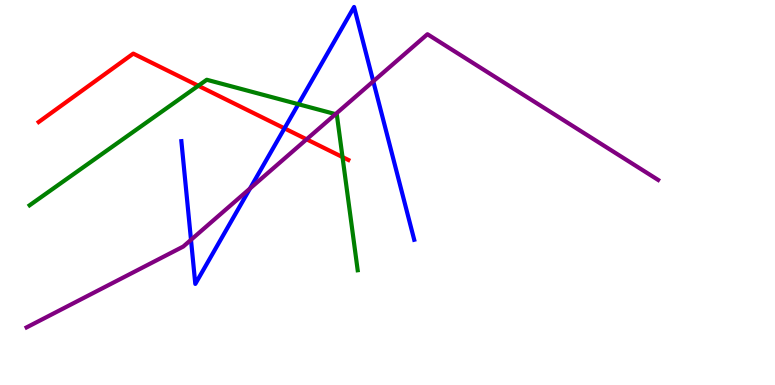[{'lines': ['blue', 'red'], 'intersections': [{'x': 3.67, 'y': 6.67}]}, {'lines': ['green', 'red'], 'intersections': [{'x': 2.56, 'y': 7.77}, {'x': 4.42, 'y': 5.92}]}, {'lines': ['purple', 'red'], 'intersections': [{'x': 3.96, 'y': 6.38}]}, {'lines': ['blue', 'green'], 'intersections': [{'x': 3.85, 'y': 7.29}]}, {'lines': ['blue', 'purple'], 'intersections': [{'x': 2.46, 'y': 3.77}, {'x': 3.23, 'y': 5.1}, {'x': 4.82, 'y': 7.89}]}, {'lines': ['green', 'purple'], 'intersections': [{'x': 4.33, 'y': 7.04}]}]